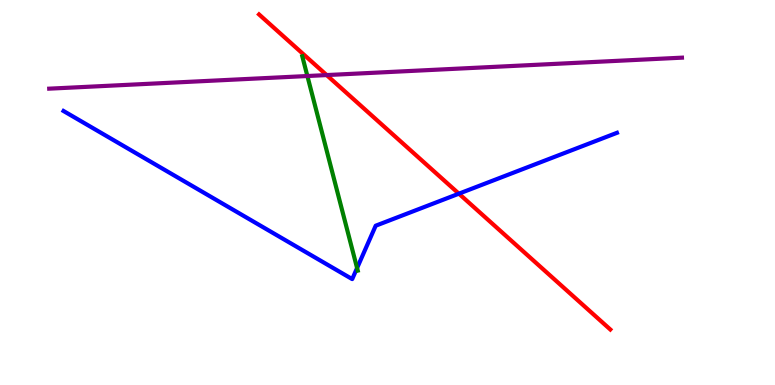[{'lines': ['blue', 'red'], 'intersections': [{'x': 5.92, 'y': 4.97}]}, {'lines': ['green', 'red'], 'intersections': []}, {'lines': ['purple', 'red'], 'intersections': [{'x': 4.21, 'y': 8.05}]}, {'lines': ['blue', 'green'], 'intersections': [{'x': 4.61, 'y': 3.04}]}, {'lines': ['blue', 'purple'], 'intersections': []}, {'lines': ['green', 'purple'], 'intersections': [{'x': 3.97, 'y': 8.03}]}]